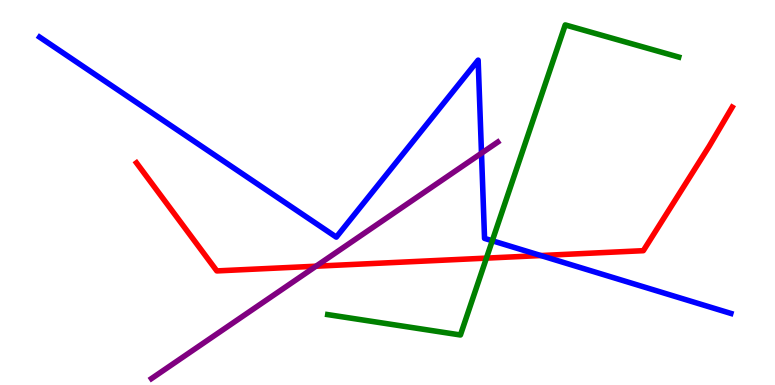[{'lines': ['blue', 'red'], 'intersections': [{'x': 6.98, 'y': 3.36}]}, {'lines': ['green', 'red'], 'intersections': [{'x': 6.28, 'y': 3.3}]}, {'lines': ['purple', 'red'], 'intersections': [{'x': 4.08, 'y': 3.09}]}, {'lines': ['blue', 'green'], 'intersections': [{'x': 6.35, 'y': 3.75}]}, {'lines': ['blue', 'purple'], 'intersections': [{'x': 6.21, 'y': 6.02}]}, {'lines': ['green', 'purple'], 'intersections': []}]